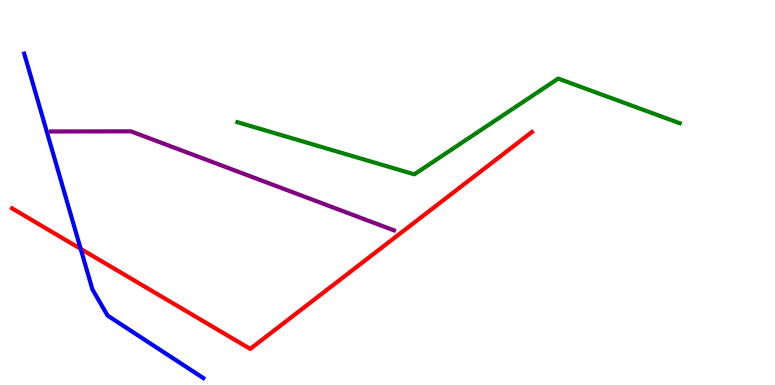[{'lines': ['blue', 'red'], 'intersections': [{'x': 1.04, 'y': 3.54}]}, {'lines': ['green', 'red'], 'intersections': []}, {'lines': ['purple', 'red'], 'intersections': []}, {'lines': ['blue', 'green'], 'intersections': []}, {'lines': ['blue', 'purple'], 'intersections': []}, {'lines': ['green', 'purple'], 'intersections': []}]